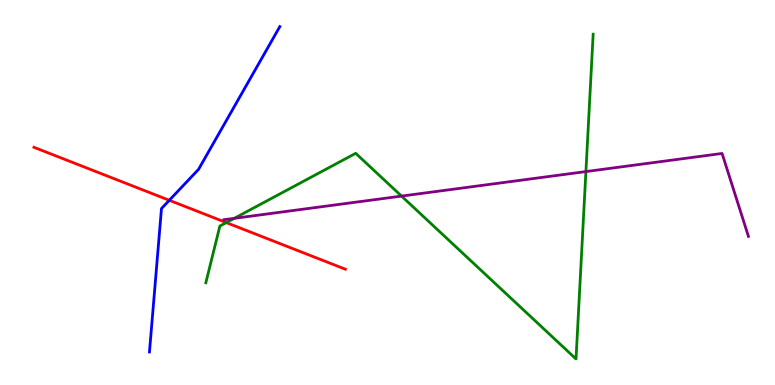[{'lines': ['blue', 'red'], 'intersections': [{'x': 2.18, 'y': 4.8}]}, {'lines': ['green', 'red'], 'intersections': [{'x': 2.92, 'y': 4.22}]}, {'lines': ['purple', 'red'], 'intersections': []}, {'lines': ['blue', 'green'], 'intersections': []}, {'lines': ['blue', 'purple'], 'intersections': []}, {'lines': ['green', 'purple'], 'intersections': [{'x': 3.02, 'y': 4.33}, {'x': 5.18, 'y': 4.91}, {'x': 7.56, 'y': 5.54}]}]